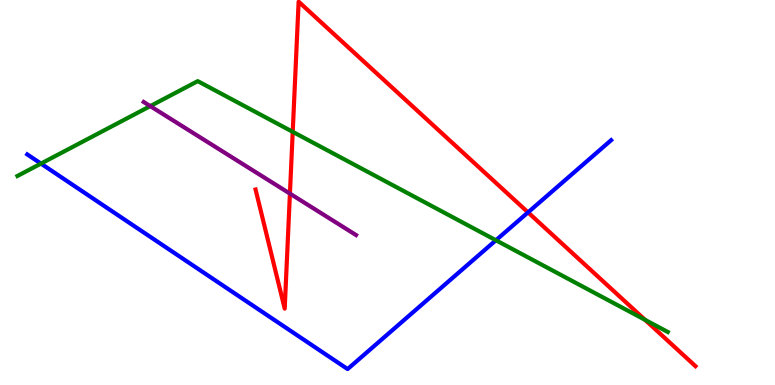[{'lines': ['blue', 'red'], 'intersections': [{'x': 6.81, 'y': 4.48}]}, {'lines': ['green', 'red'], 'intersections': [{'x': 3.78, 'y': 6.58}, {'x': 8.32, 'y': 1.69}]}, {'lines': ['purple', 'red'], 'intersections': [{'x': 3.74, 'y': 4.97}]}, {'lines': ['blue', 'green'], 'intersections': [{'x': 0.529, 'y': 5.75}, {'x': 6.4, 'y': 3.76}]}, {'lines': ['blue', 'purple'], 'intersections': []}, {'lines': ['green', 'purple'], 'intersections': [{'x': 1.94, 'y': 7.24}]}]